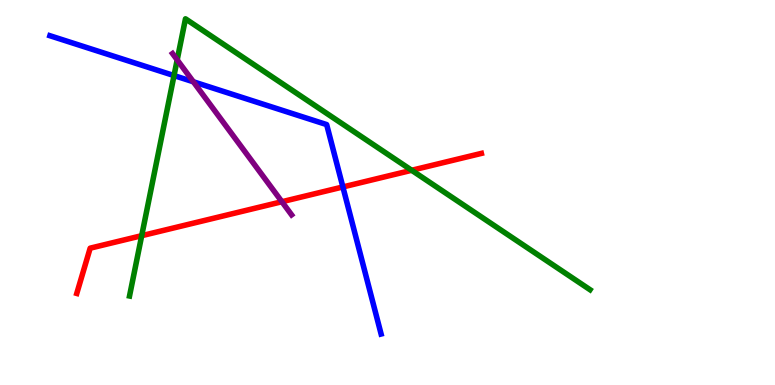[{'lines': ['blue', 'red'], 'intersections': [{'x': 4.42, 'y': 5.14}]}, {'lines': ['green', 'red'], 'intersections': [{'x': 1.83, 'y': 3.88}, {'x': 5.31, 'y': 5.58}]}, {'lines': ['purple', 'red'], 'intersections': [{'x': 3.64, 'y': 4.76}]}, {'lines': ['blue', 'green'], 'intersections': [{'x': 2.25, 'y': 8.04}]}, {'lines': ['blue', 'purple'], 'intersections': [{'x': 2.49, 'y': 7.88}]}, {'lines': ['green', 'purple'], 'intersections': [{'x': 2.29, 'y': 8.44}]}]